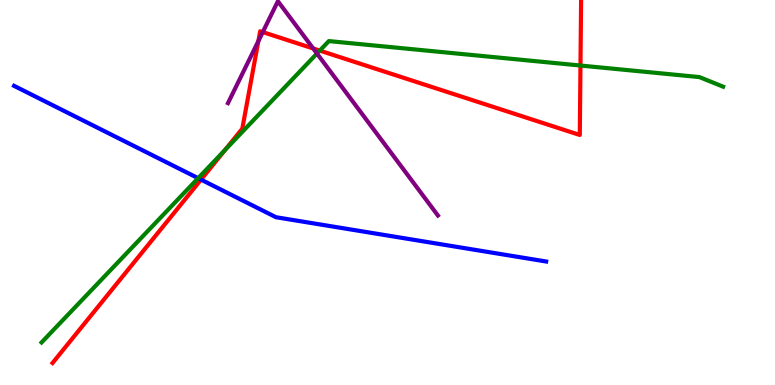[{'lines': ['blue', 'red'], 'intersections': [{'x': 2.59, 'y': 5.33}]}, {'lines': ['green', 'red'], 'intersections': [{'x': 2.9, 'y': 6.1}, {'x': 4.13, 'y': 8.69}, {'x': 7.49, 'y': 8.3}]}, {'lines': ['purple', 'red'], 'intersections': [{'x': 3.33, 'y': 8.93}, {'x': 3.39, 'y': 9.17}, {'x': 4.04, 'y': 8.74}]}, {'lines': ['blue', 'green'], 'intersections': [{'x': 2.56, 'y': 5.37}]}, {'lines': ['blue', 'purple'], 'intersections': []}, {'lines': ['green', 'purple'], 'intersections': [{'x': 4.09, 'y': 8.61}]}]